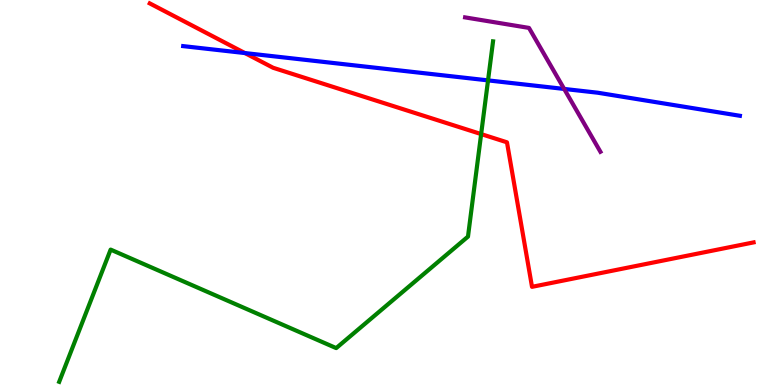[{'lines': ['blue', 'red'], 'intersections': [{'x': 3.16, 'y': 8.62}]}, {'lines': ['green', 'red'], 'intersections': [{'x': 6.21, 'y': 6.52}]}, {'lines': ['purple', 'red'], 'intersections': []}, {'lines': ['blue', 'green'], 'intersections': [{'x': 6.3, 'y': 7.91}]}, {'lines': ['blue', 'purple'], 'intersections': [{'x': 7.28, 'y': 7.69}]}, {'lines': ['green', 'purple'], 'intersections': []}]